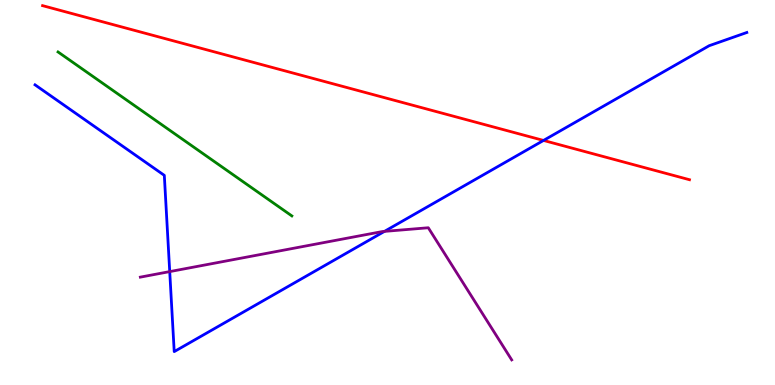[{'lines': ['blue', 'red'], 'intersections': [{'x': 7.01, 'y': 6.35}]}, {'lines': ['green', 'red'], 'intersections': []}, {'lines': ['purple', 'red'], 'intersections': []}, {'lines': ['blue', 'green'], 'intersections': []}, {'lines': ['blue', 'purple'], 'intersections': [{'x': 2.19, 'y': 2.95}, {'x': 4.96, 'y': 3.99}]}, {'lines': ['green', 'purple'], 'intersections': []}]